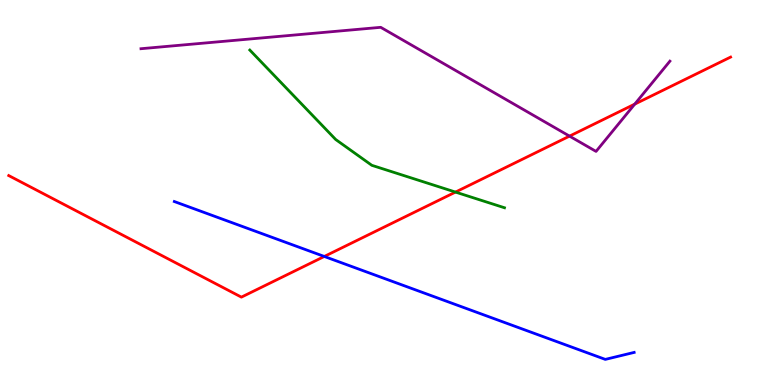[{'lines': ['blue', 'red'], 'intersections': [{'x': 4.18, 'y': 3.34}]}, {'lines': ['green', 'red'], 'intersections': [{'x': 5.88, 'y': 5.01}]}, {'lines': ['purple', 'red'], 'intersections': [{'x': 7.35, 'y': 6.46}, {'x': 8.19, 'y': 7.3}]}, {'lines': ['blue', 'green'], 'intersections': []}, {'lines': ['blue', 'purple'], 'intersections': []}, {'lines': ['green', 'purple'], 'intersections': []}]